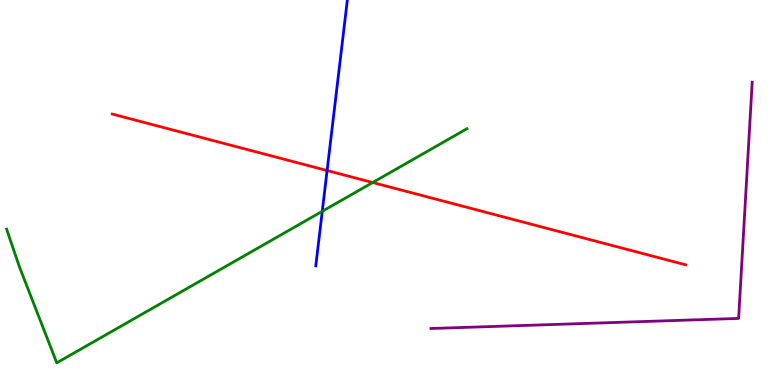[{'lines': ['blue', 'red'], 'intersections': [{'x': 4.22, 'y': 5.57}]}, {'lines': ['green', 'red'], 'intersections': [{'x': 4.81, 'y': 5.26}]}, {'lines': ['purple', 'red'], 'intersections': []}, {'lines': ['blue', 'green'], 'intersections': [{'x': 4.16, 'y': 4.51}]}, {'lines': ['blue', 'purple'], 'intersections': []}, {'lines': ['green', 'purple'], 'intersections': []}]